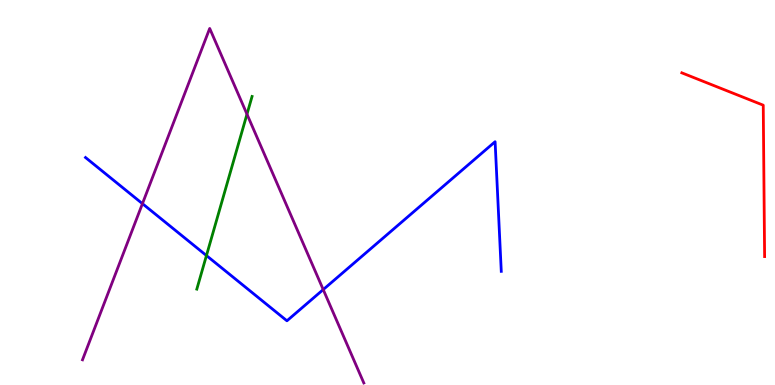[{'lines': ['blue', 'red'], 'intersections': []}, {'lines': ['green', 'red'], 'intersections': []}, {'lines': ['purple', 'red'], 'intersections': []}, {'lines': ['blue', 'green'], 'intersections': [{'x': 2.66, 'y': 3.36}]}, {'lines': ['blue', 'purple'], 'intersections': [{'x': 1.84, 'y': 4.71}, {'x': 4.17, 'y': 2.48}]}, {'lines': ['green', 'purple'], 'intersections': [{'x': 3.19, 'y': 7.03}]}]